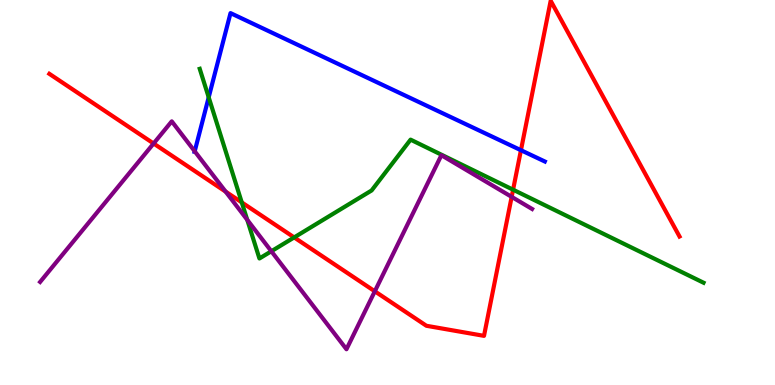[{'lines': ['blue', 'red'], 'intersections': [{'x': 6.72, 'y': 6.1}]}, {'lines': ['green', 'red'], 'intersections': [{'x': 3.12, 'y': 4.74}, {'x': 3.8, 'y': 3.83}, {'x': 6.62, 'y': 5.07}]}, {'lines': ['purple', 'red'], 'intersections': [{'x': 1.98, 'y': 6.27}, {'x': 2.91, 'y': 5.02}, {'x': 4.84, 'y': 2.43}, {'x': 6.6, 'y': 4.89}]}, {'lines': ['blue', 'green'], 'intersections': [{'x': 2.69, 'y': 7.47}]}, {'lines': ['blue', 'purple'], 'intersections': [{'x': 2.51, 'y': 6.07}]}, {'lines': ['green', 'purple'], 'intersections': [{'x': 3.19, 'y': 4.29}, {'x': 3.5, 'y': 3.47}]}]